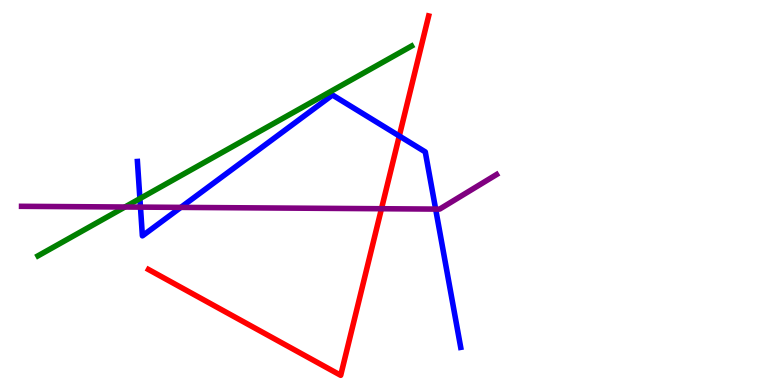[{'lines': ['blue', 'red'], 'intersections': [{'x': 5.15, 'y': 6.47}]}, {'lines': ['green', 'red'], 'intersections': []}, {'lines': ['purple', 'red'], 'intersections': [{'x': 4.92, 'y': 4.58}]}, {'lines': ['blue', 'green'], 'intersections': [{'x': 1.81, 'y': 4.84}]}, {'lines': ['blue', 'purple'], 'intersections': [{'x': 1.81, 'y': 4.62}, {'x': 2.33, 'y': 4.61}, {'x': 5.62, 'y': 4.57}]}, {'lines': ['green', 'purple'], 'intersections': [{'x': 1.61, 'y': 4.62}]}]